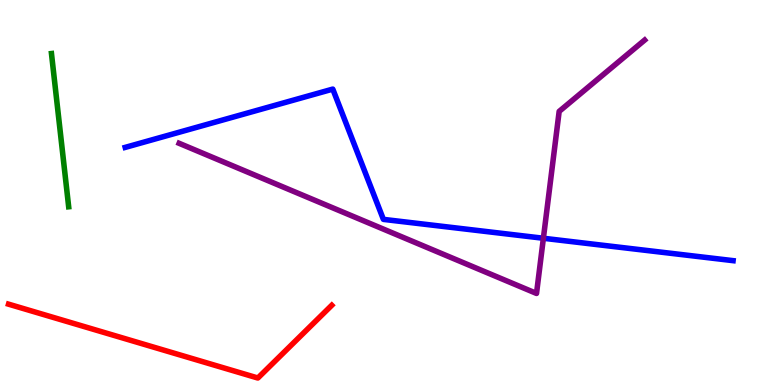[{'lines': ['blue', 'red'], 'intersections': []}, {'lines': ['green', 'red'], 'intersections': []}, {'lines': ['purple', 'red'], 'intersections': []}, {'lines': ['blue', 'green'], 'intersections': []}, {'lines': ['blue', 'purple'], 'intersections': [{'x': 7.01, 'y': 3.81}]}, {'lines': ['green', 'purple'], 'intersections': []}]